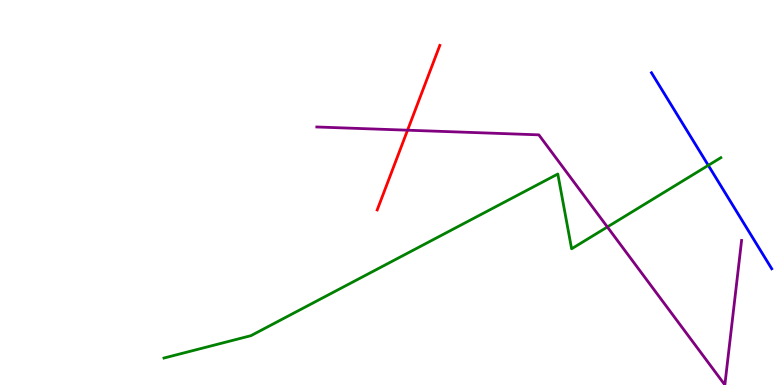[{'lines': ['blue', 'red'], 'intersections': []}, {'lines': ['green', 'red'], 'intersections': []}, {'lines': ['purple', 'red'], 'intersections': [{'x': 5.26, 'y': 6.62}]}, {'lines': ['blue', 'green'], 'intersections': [{'x': 9.14, 'y': 5.71}]}, {'lines': ['blue', 'purple'], 'intersections': []}, {'lines': ['green', 'purple'], 'intersections': [{'x': 7.84, 'y': 4.1}]}]